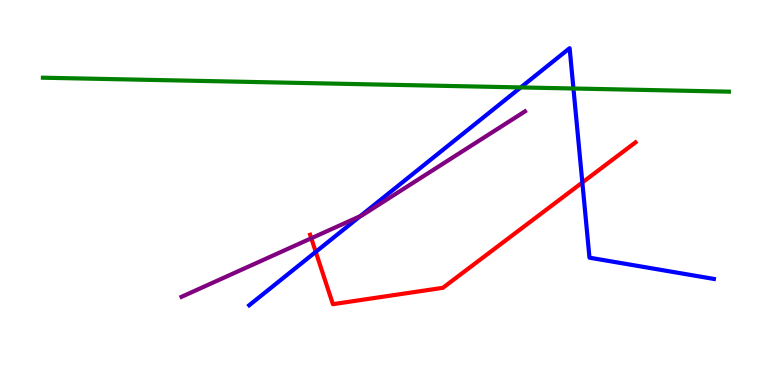[{'lines': ['blue', 'red'], 'intersections': [{'x': 4.07, 'y': 3.46}, {'x': 7.51, 'y': 5.26}]}, {'lines': ['green', 'red'], 'intersections': []}, {'lines': ['purple', 'red'], 'intersections': [{'x': 4.02, 'y': 3.81}]}, {'lines': ['blue', 'green'], 'intersections': [{'x': 6.72, 'y': 7.73}, {'x': 7.4, 'y': 7.7}]}, {'lines': ['blue', 'purple'], 'intersections': [{'x': 4.65, 'y': 4.39}]}, {'lines': ['green', 'purple'], 'intersections': []}]